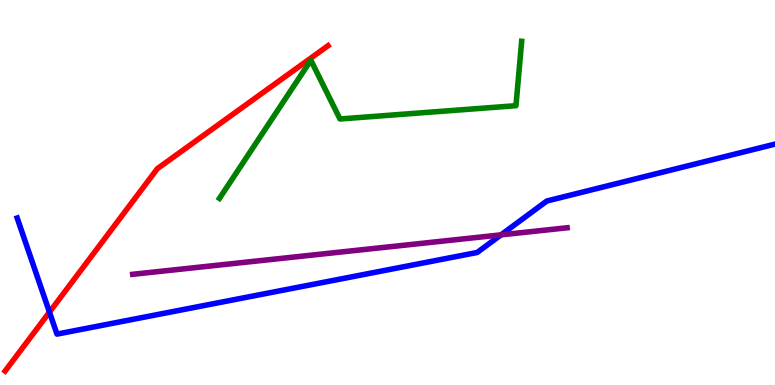[{'lines': ['blue', 'red'], 'intersections': [{'x': 0.638, 'y': 1.89}]}, {'lines': ['green', 'red'], 'intersections': []}, {'lines': ['purple', 'red'], 'intersections': []}, {'lines': ['blue', 'green'], 'intersections': []}, {'lines': ['blue', 'purple'], 'intersections': [{'x': 6.46, 'y': 3.9}]}, {'lines': ['green', 'purple'], 'intersections': []}]